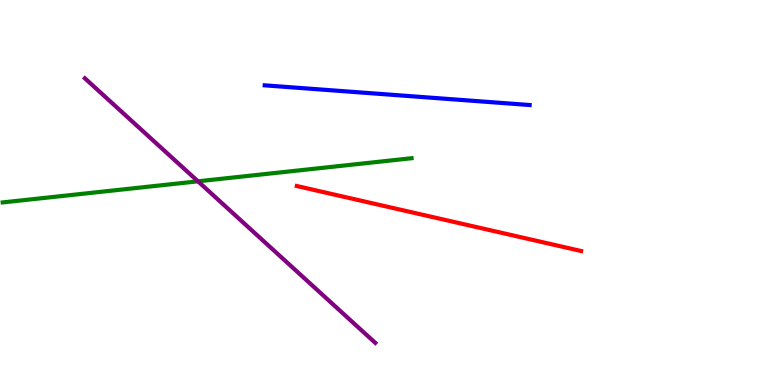[{'lines': ['blue', 'red'], 'intersections': []}, {'lines': ['green', 'red'], 'intersections': []}, {'lines': ['purple', 'red'], 'intersections': []}, {'lines': ['blue', 'green'], 'intersections': []}, {'lines': ['blue', 'purple'], 'intersections': []}, {'lines': ['green', 'purple'], 'intersections': [{'x': 2.55, 'y': 5.29}]}]